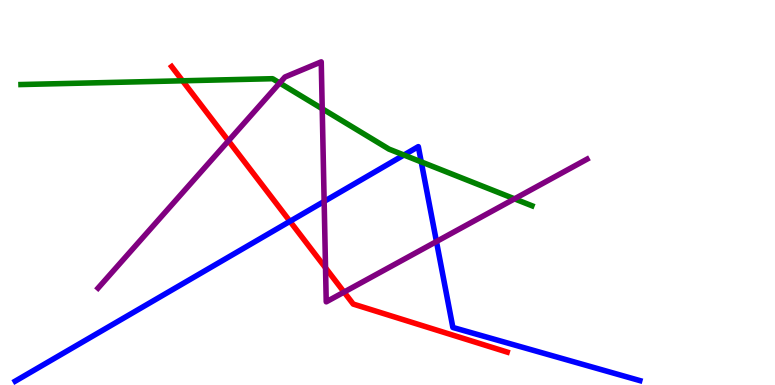[{'lines': ['blue', 'red'], 'intersections': [{'x': 3.74, 'y': 4.25}]}, {'lines': ['green', 'red'], 'intersections': [{'x': 2.36, 'y': 7.9}]}, {'lines': ['purple', 'red'], 'intersections': [{'x': 2.95, 'y': 6.34}, {'x': 4.2, 'y': 3.04}, {'x': 4.44, 'y': 2.41}]}, {'lines': ['blue', 'green'], 'intersections': [{'x': 5.21, 'y': 5.97}, {'x': 5.44, 'y': 5.8}]}, {'lines': ['blue', 'purple'], 'intersections': [{'x': 4.18, 'y': 4.77}, {'x': 5.63, 'y': 3.73}]}, {'lines': ['green', 'purple'], 'intersections': [{'x': 3.61, 'y': 7.84}, {'x': 4.16, 'y': 7.18}, {'x': 6.64, 'y': 4.84}]}]